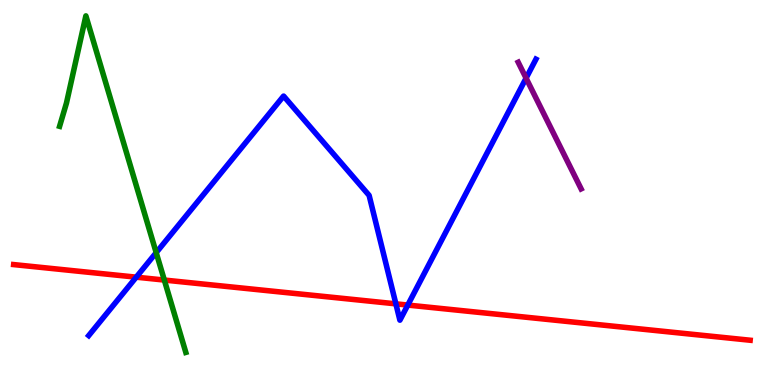[{'lines': ['blue', 'red'], 'intersections': [{'x': 1.76, 'y': 2.8}, {'x': 5.11, 'y': 2.11}, {'x': 5.26, 'y': 2.08}]}, {'lines': ['green', 'red'], 'intersections': [{'x': 2.12, 'y': 2.73}]}, {'lines': ['purple', 'red'], 'intersections': []}, {'lines': ['blue', 'green'], 'intersections': [{'x': 2.02, 'y': 3.44}]}, {'lines': ['blue', 'purple'], 'intersections': [{'x': 6.79, 'y': 7.97}]}, {'lines': ['green', 'purple'], 'intersections': []}]